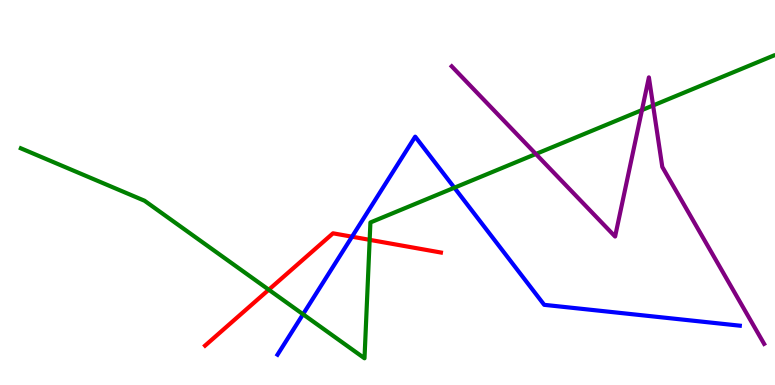[{'lines': ['blue', 'red'], 'intersections': [{'x': 4.54, 'y': 3.85}]}, {'lines': ['green', 'red'], 'intersections': [{'x': 3.47, 'y': 2.47}, {'x': 4.77, 'y': 3.77}]}, {'lines': ['purple', 'red'], 'intersections': []}, {'lines': ['blue', 'green'], 'intersections': [{'x': 3.91, 'y': 1.84}, {'x': 5.86, 'y': 5.12}]}, {'lines': ['blue', 'purple'], 'intersections': []}, {'lines': ['green', 'purple'], 'intersections': [{'x': 6.91, 'y': 6.0}, {'x': 8.28, 'y': 7.14}, {'x': 8.43, 'y': 7.26}]}]